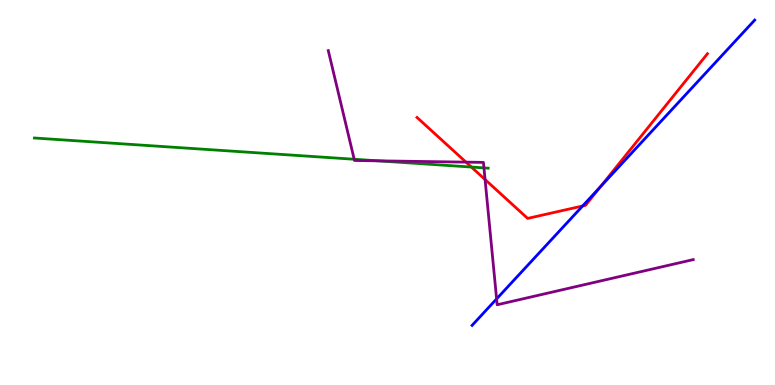[{'lines': ['blue', 'red'], 'intersections': [{'x': 7.52, 'y': 4.65}, {'x': 7.75, 'y': 5.15}]}, {'lines': ['green', 'red'], 'intersections': [{'x': 6.08, 'y': 5.66}]}, {'lines': ['purple', 'red'], 'intersections': [{'x': 6.01, 'y': 5.79}, {'x': 6.26, 'y': 5.34}]}, {'lines': ['blue', 'green'], 'intersections': []}, {'lines': ['blue', 'purple'], 'intersections': [{'x': 6.41, 'y': 2.24}]}, {'lines': ['green', 'purple'], 'intersections': [{'x': 4.57, 'y': 5.86}, {'x': 4.87, 'y': 5.82}, {'x': 6.24, 'y': 5.64}]}]